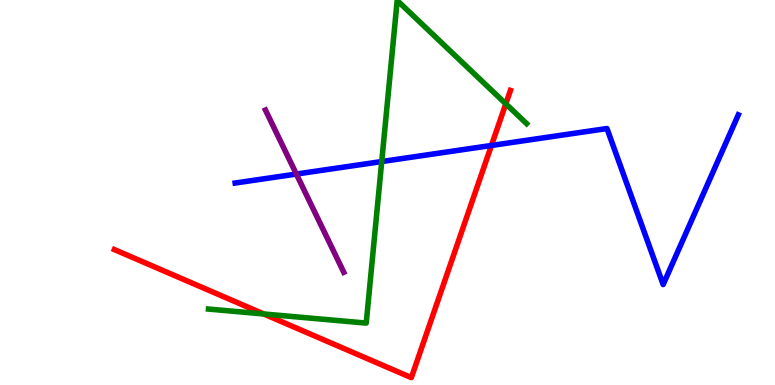[{'lines': ['blue', 'red'], 'intersections': [{'x': 6.34, 'y': 6.22}]}, {'lines': ['green', 'red'], 'intersections': [{'x': 3.4, 'y': 1.84}, {'x': 6.53, 'y': 7.3}]}, {'lines': ['purple', 'red'], 'intersections': []}, {'lines': ['blue', 'green'], 'intersections': [{'x': 4.93, 'y': 5.8}]}, {'lines': ['blue', 'purple'], 'intersections': [{'x': 3.82, 'y': 5.48}]}, {'lines': ['green', 'purple'], 'intersections': []}]